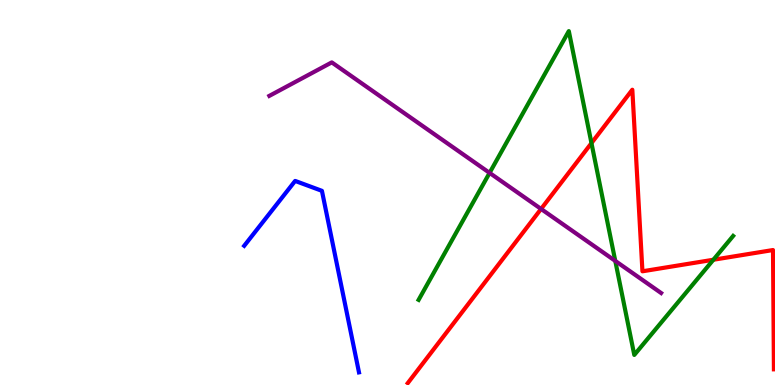[{'lines': ['blue', 'red'], 'intersections': []}, {'lines': ['green', 'red'], 'intersections': [{'x': 7.63, 'y': 6.28}, {'x': 9.2, 'y': 3.25}]}, {'lines': ['purple', 'red'], 'intersections': [{'x': 6.98, 'y': 4.57}]}, {'lines': ['blue', 'green'], 'intersections': []}, {'lines': ['blue', 'purple'], 'intersections': []}, {'lines': ['green', 'purple'], 'intersections': [{'x': 6.32, 'y': 5.51}, {'x': 7.94, 'y': 3.22}]}]